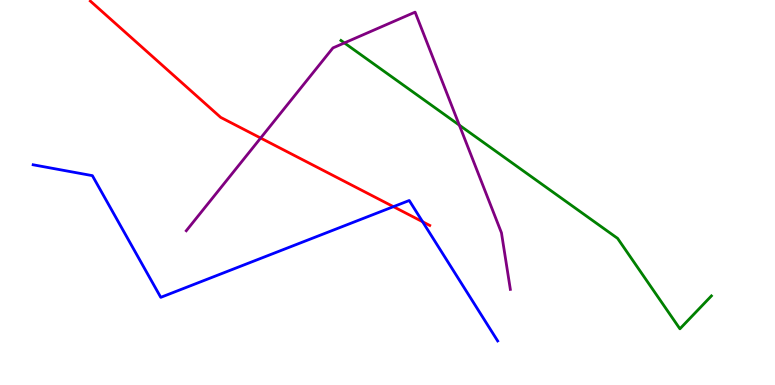[{'lines': ['blue', 'red'], 'intersections': [{'x': 5.08, 'y': 4.63}, {'x': 5.45, 'y': 4.24}]}, {'lines': ['green', 'red'], 'intersections': []}, {'lines': ['purple', 'red'], 'intersections': [{'x': 3.36, 'y': 6.41}]}, {'lines': ['blue', 'green'], 'intersections': []}, {'lines': ['blue', 'purple'], 'intersections': []}, {'lines': ['green', 'purple'], 'intersections': [{'x': 4.44, 'y': 8.88}, {'x': 5.93, 'y': 6.75}]}]